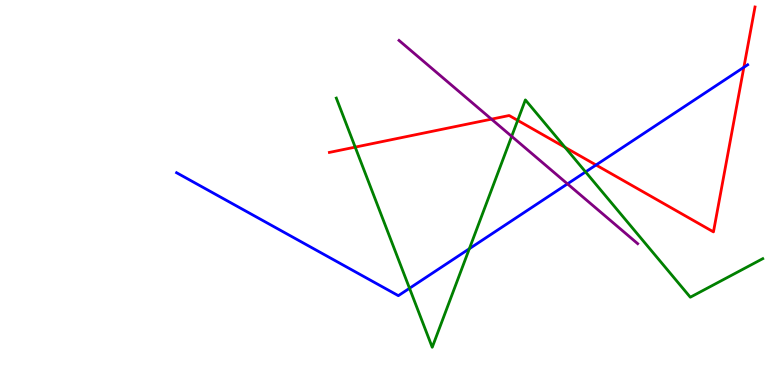[{'lines': ['blue', 'red'], 'intersections': [{'x': 7.69, 'y': 5.71}, {'x': 9.6, 'y': 8.25}]}, {'lines': ['green', 'red'], 'intersections': [{'x': 4.58, 'y': 6.18}, {'x': 6.68, 'y': 6.87}, {'x': 7.29, 'y': 6.17}]}, {'lines': ['purple', 'red'], 'intersections': [{'x': 6.34, 'y': 6.91}]}, {'lines': ['blue', 'green'], 'intersections': [{'x': 5.28, 'y': 2.51}, {'x': 6.06, 'y': 3.54}, {'x': 7.56, 'y': 5.53}]}, {'lines': ['blue', 'purple'], 'intersections': [{'x': 7.32, 'y': 5.22}]}, {'lines': ['green', 'purple'], 'intersections': [{'x': 6.6, 'y': 6.46}]}]